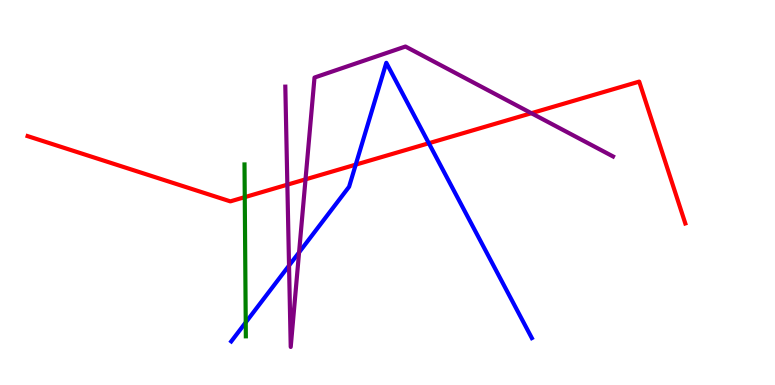[{'lines': ['blue', 'red'], 'intersections': [{'x': 4.59, 'y': 5.72}, {'x': 5.53, 'y': 6.28}]}, {'lines': ['green', 'red'], 'intersections': [{'x': 3.16, 'y': 4.88}]}, {'lines': ['purple', 'red'], 'intersections': [{'x': 3.71, 'y': 5.2}, {'x': 3.94, 'y': 5.34}, {'x': 6.86, 'y': 7.06}]}, {'lines': ['blue', 'green'], 'intersections': [{'x': 3.17, 'y': 1.63}]}, {'lines': ['blue', 'purple'], 'intersections': [{'x': 3.73, 'y': 3.1}, {'x': 3.86, 'y': 3.44}]}, {'lines': ['green', 'purple'], 'intersections': []}]